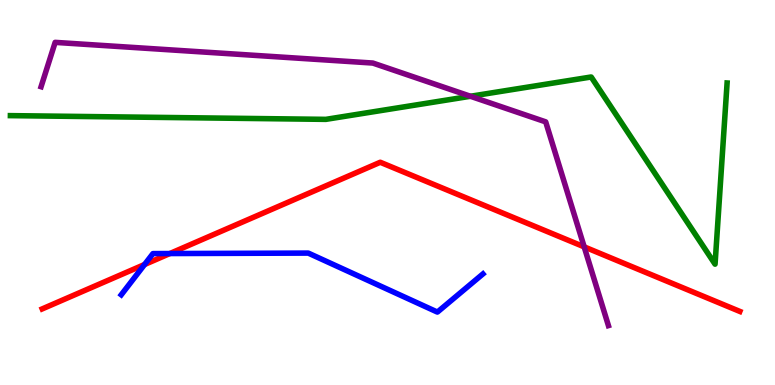[{'lines': ['blue', 'red'], 'intersections': [{'x': 1.87, 'y': 3.13}, {'x': 2.19, 'y': 3.41}]}, {'lines': ['green', 'red'], 'intersections': []}, {'lines': ['purple', 'red'], 'intersections': [{'x': 7.54, 'y': 3.59}]}, {'lines': ['blue', 'green'], 'intersections': []}, {'lines': ['blue', 'purple'], 'intersections': []}, {'lines': ['green', 'purple'], 'intersections': [{'x': 6.07, 'y': 7.5}]}]